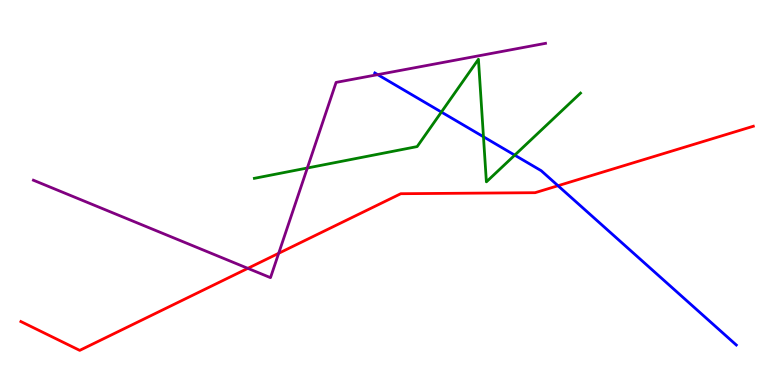[{'lines': ['blue', 'red'], 'intersections': [{'x': 7.2, 'y': 5.18}]}, {'lines': ['green', 'red'], 'intersections': []}, {'lines': ['purple', 'red'], 'intersections': [{'x': 3.2, 'y': 3.03}, {'x': 3.6, 'y': 3.42}]}, {'lines': ['blue', 'green'], 'intersections': [{'x': 5.7, 'y': 7.09}, {'x': 6.24, 'y': 6.45}, {'x': 6.64, 'y': 5.97}]}, {'lines': ['blue', 'purple'], 'intersections': [{'x': 4.87, 'y': 8.06}]}, {'lines': ['green', 'purple'], 'intersections': [{'x': 3.97, 'y': 5.64}]}]